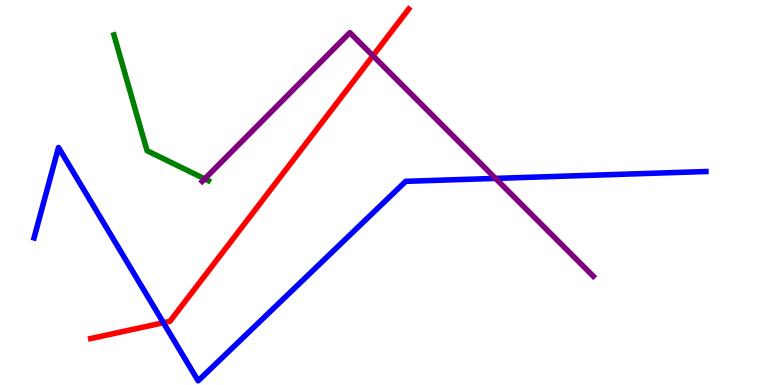[{'lines': ['blue', 'red'], 'intersections': [{'x': 2.11, 'y': 1.62}]}, {'lines': ['green', 'red'], 'intersections': []}, {'lines': ['purple', 'red'], 'intersections': [{'x': 4.81, 'y': 8.55}]}, {'lines': ['blue', 'green'], 'intersections': []}, {'lines': ['blue', 'purple'], 'intersections': [{'x': 6.39, 'y': 5.37}]}, {'lines': ['green', 'purple'], 'intersections': [{'x': 2.64, 'y': 5.35}]}]